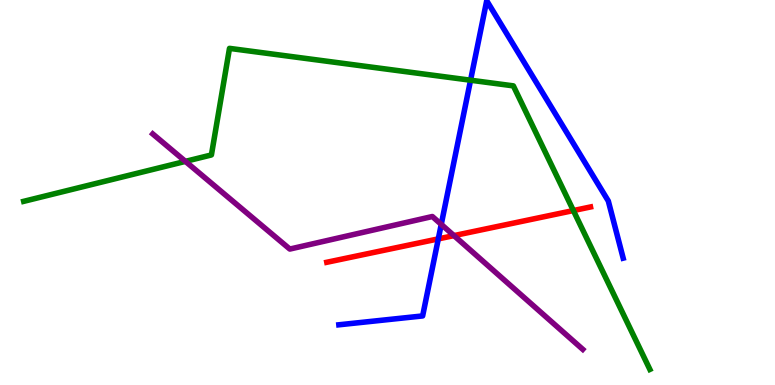[{'lines': ['blue', 'red'], 'intersections': [{'x': 5.66, 'y': 3.8}]}, {'lines': ['green', 'red'], 'intersections': [{'x': 7.4, 'y': 4.53}]}, {'lines': ['purple', 'red'], 'intersections': [{'x': 5.86, 'y': 3.88}]}, {'lines': ['blue', 'green'], 'intersections': [{'x': 6.07, 'y': 7.92}]}, {'lines': ['blue', 'purple'], 'intersections': [{'x': 5.69, 'y': 4.17}]}, {'lines': ['green', 'purple'], 'intersections': [{'x': 2.39, 'y': 5.81}]}]